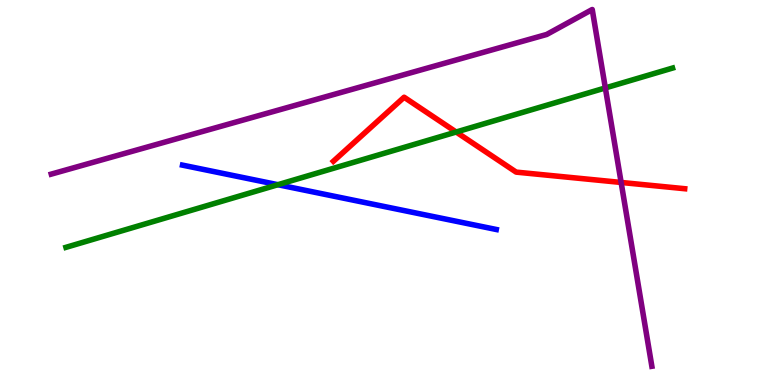[{'lines': ['blue', 'red'], 'intersections': []}, {'lines': ['green', 'red'], 'intersections': [{'x': 5.89, 'y': 6.57}]}, {'lines': ['purple', 'red'], 'intersections': [{'x': 8.01, 'y': 5.26}]}, {'lines': ['blue', 'green'], 'intersections': [{'x': 3.59, 'y': 5.2}]}, {'lines': ['blue', 'purple'], 'intersections': []}, {'lines': ['green', 'purple'], 'intersections': [{'x': 7.81, 'y': 7.72}]}]